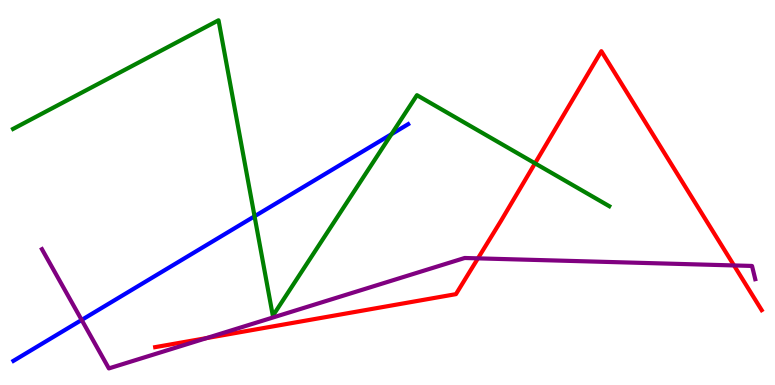[{'lines': ['blue', 'red'], 'intersections': []}, {'lines': ['green', 'red'], 'intersections': [{'x': 6.9, 'y': 5.76}]}, {'lines': ['purple', 'red'], 'intersections': [{'x': 2.67, 'y': 1.22}, {'x': 6.17, 'y': 3.29}, {'x': 9.47, 'y': 3.11}]}, {'lines': ['blue', 'green'], 'intersections': [{'x': 3.28, 'y': 4.38}, {'x': 5.05, 'y': 6.51}]}, {'lines': ['blue', 'purple'], 'intersections': [{'x': 1.05, 'y': 1.69}]}, {'lines': ['green', 'purple'], 'intersections': []}]